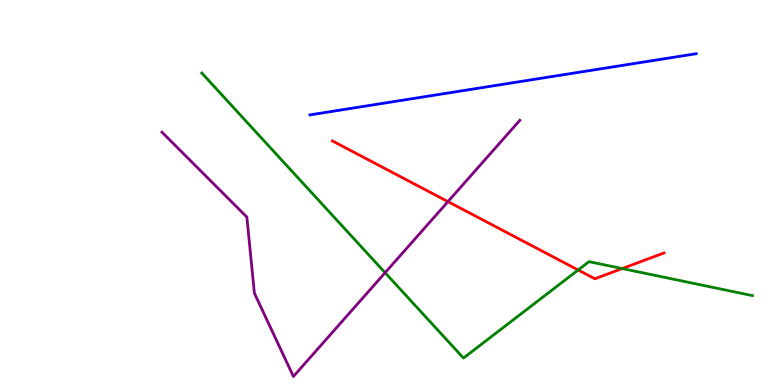[{'lines': ['blue', 'red'], 'intersections': []}, {'lines': ['green', 'red'], 'intersections': [{'x': 7.46, 'y': 2.99}, {'x': 8.03, 'y': 3.02}]}, {'lines': ['purple', 'red'], 'intersections': [{'x': 5.78, 'y': 4.76}]}, {'lines': ['blue', 'green'], 'intersections': []}, {'lines': ['blue', 'purple'], 'intersections': []}, {'lines': ['green', 'purple'], 'intersections': [{'x': 4.97, 'y': 2.92}]}]